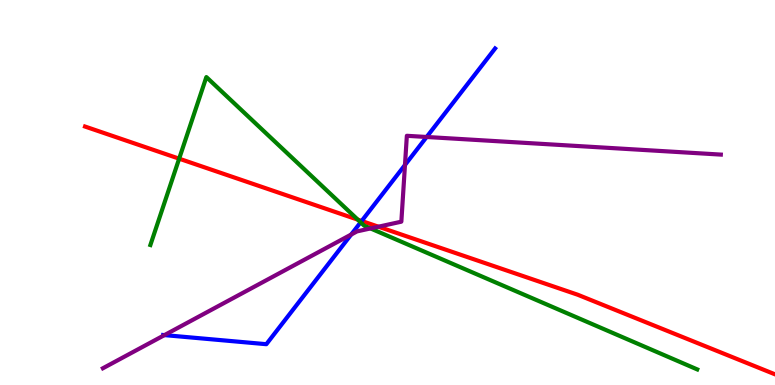[{'lines': ['blue', 'red'], 'intersections': [{'x': 4.67, 'y': 4.26}]}, {'lines': ['green', 'red'], 'intersections': [{'x': 2.31, 'y': 5.88}, {'x': 4.62, 'y': 4.29}]}, {'lines': ['purple', 'red'], 'intersections': [{'x': 4.88, 'y': 4.11}]}, {'lines': ['blue', 'green'], 'intersections': [{'x': 4.65, 'y': 4.23}]}, {'lines': ['blue', 'purple'], 'intersections': [{'x': 2.12, 'y': 1.3}, {'x': 4.53, 'y': 3.91}, {'x': 5.23, 'y': 5.71}, {'x': 5.5, 'y': 6.44}]}, {'lines': ['green', 'purple'], 'intersections': [{'x': 4.78, 'y': 4.07}]}]